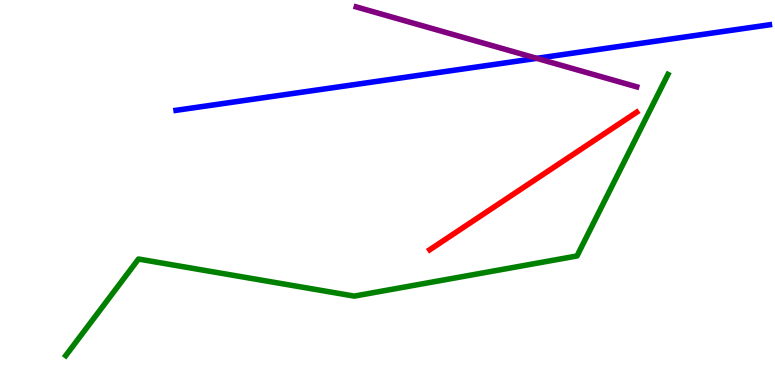[{'lines': ['blue', 'red'], 'intersections': []}, {'lines': ['green', 'red'], 'intersections': []}, {'lines': ['purple', 'red'], 'intersections': []}, {'lines': ['blue', 'green'], 'intersections': []}, {'lines': ['blue', 'purple'], 'intersections': [{'x': 6.93, 'y': 8.48}]}, {'lines': ['green', 'purple'], 'intersections': []}]